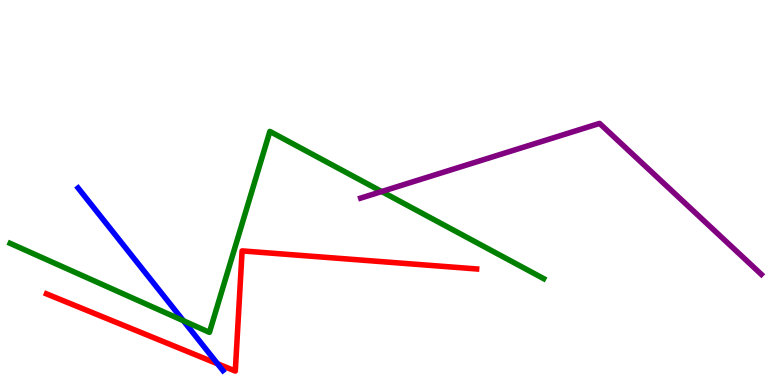[{'lines': ['blue', 'red'], 'intersections': [{'x': 2.81, 'y': 0.551}]}, {'lines': ['green', 'red'], 'intersections': []}, {'lines': ['purple', 'red'], 'intersections': []}, {'lines': ['blue', 'green'], 'intersections': [{'x': 2.37, 'y': 1.67}]}, {'lines': ['blue', 'purple'], 'intersections': []}, {'lines': ['green', 'purple'], 'intersections': [{'x': 4.92, 'y': 5.02}]}]